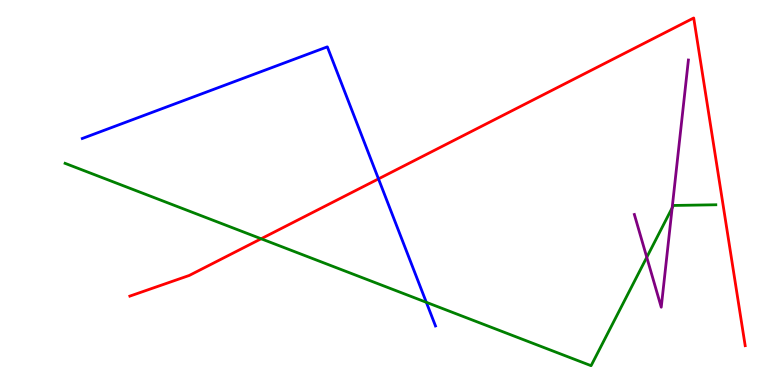[{'lines': ['blue', 'red'], 'intersections': [{'x': 4.88, 'y': 5.35}]}, {'lines': ['green', 'red'], 'intersections': [{'x': 3.37, 'y': 3.8}]}, {'lines': ['purple', 'red'], 'intersections': []}, {'lines': ['blue', 'green'], 'intersections': [{'x': 5.5, 'y': 2.15}]}, {'lines': ['blue', 'purple'], 'intersections': []}, {'lines': ['green', 'purple'], 'intersections': [{'x': 8.35, 'y': 3.32}, {'x': 8.67, 'y': 4.6}]}]